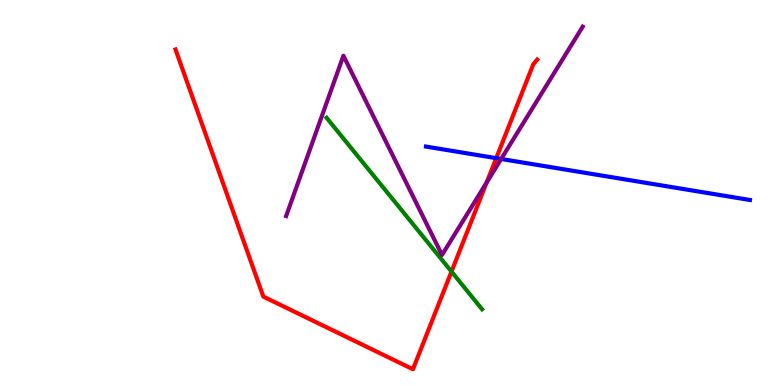[{'lines': ['blue', 'red'], 'intersections': [{'x': 6.4, 'y': 5.89}]}, {'lines': ['green', 'red'], 'intersections': [{'x': 5.83, 'y': 2.95}]}, {'lines': ['purple', 'red'], 'intersections': [{'x': 6.28, 'y': 5.26}]}, {'lines': ['blue', 'green'], 'intersections': []}, {'lines': ['blue', 'purple'], 'intersections': [{'x': 6.47, 'y': 5.87}]}, {'lines': ['green', 'purple'], 'intersections': []}]